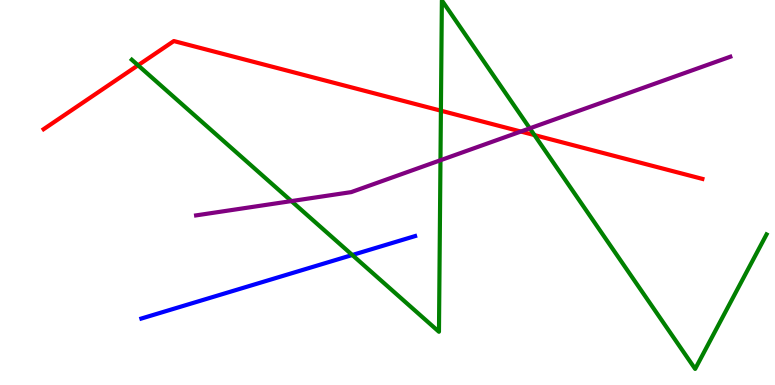[{'lines': ['blue', 'red'], 'intersections': []}, {'lines': ['green', 'red'], 'intersections': [{'x': 1.78, 'y': 8.3}, {'x': 5.69, 'y': 7.12}, {'x': 6.9, 'y': 6.49}]}, {'lines': ['purple', 'red'], 'intersections': [{'x': 6.72, 'y': 6.58}]}, {'lines': ['blue', 'green'], 'intersections': [{'x': 4.55, 'y': 3.38}]}, {'lines': ['blue', 'purple'], 'intersections': []}, {'lines': ['green', 'purple'], 'intersections': [{'x': 3.76, 'y': 4.78}, {'x': 5.68, 'y': 5.84}, {'x': 6.84, 'y': 6.67}]}]